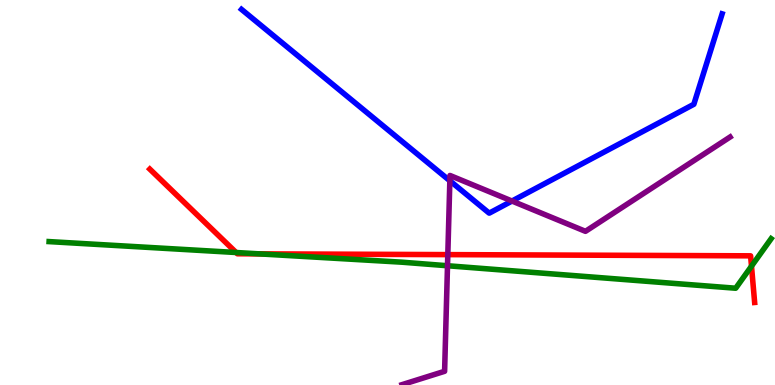[{'lines': ['blue', 'red'], 'intersections': []}, {'lines': ['green', 'red'], 'intersections': [{'x': 3.05, 'y': 3.44}, {'x': 3.34, 'y': 3.41}, {'x': 9.7, 'y': 3.09}]}, {'lines': ['purple', 'red'], 'intersections': [{'x': 5.78, 'y': 3.39}]}, {'lines': ['blue', 'green'], 'intersections': []}, {'lines': ['blue', 'purple'], 'intersections': [{'x': 5.8, 'y': 5.3}, {'x': 6.61, 'y': 4.78}]}, {'lines': ['green', 'purple'], 'intersections': [{'x': 5.77, 'y': 3.1}]}]